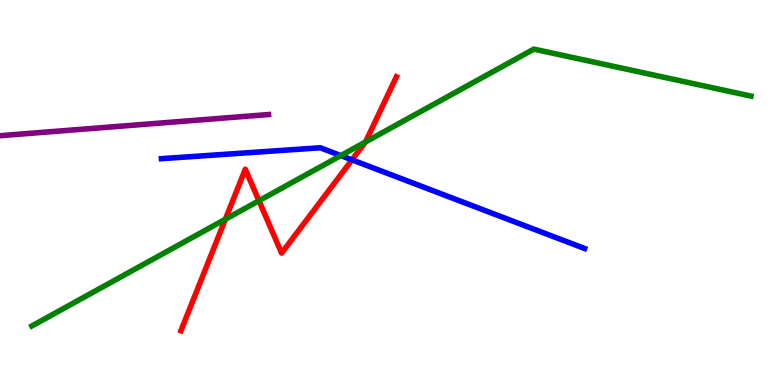[{'lines': ['blue', 'red'], 'intersections': [{'x': 4.54, 'y': 5.85}]}, {'lines': ['green', 'red'], 'intersections': [{'x': 2.91, 'y': 4.3}, {'x': 3.34, 'y': 4.79}, {'x': 4.72, 'y': 6.31}]}, {'lines': ['purple', 'red'], 'intersections': []}, {'lines': ['blue', 'green'], 'intersections': [{'x': 4.4, 'y': 5.96}]}, {'lines': ['blue', 'purple'], 'intersections': []}, {'lines': ['green', 'purple'], 'intersections': []}]